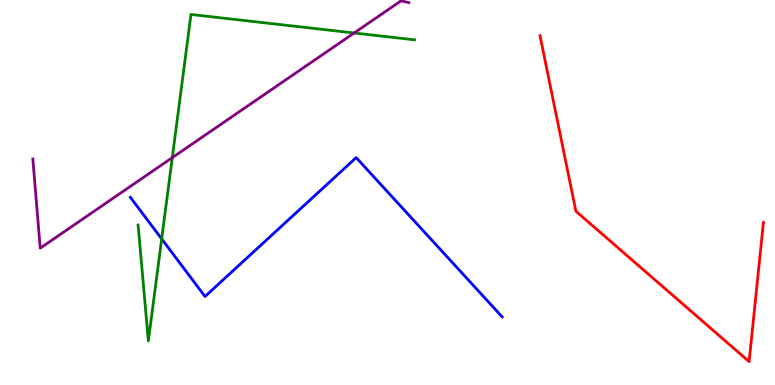[{'lines': ['blue', 'red'], 'intersections': []}, {'lines': ['green', 'red'], 'intersections': []}, {'lines': ['purple', 'red'], 'intersections': []}, {'lines': ['blue', 'green'], 'intersections': [{'x': 2.09, 'y': 3.79}]}, {'lines': ['blue', 'purple'], 'intersections': []}, {'lines': ['green', 'purple'], 'intersections': [{'x': 2.22, 'y': 5.91}, {'x': 4.57, 'y': 9.14}]}]